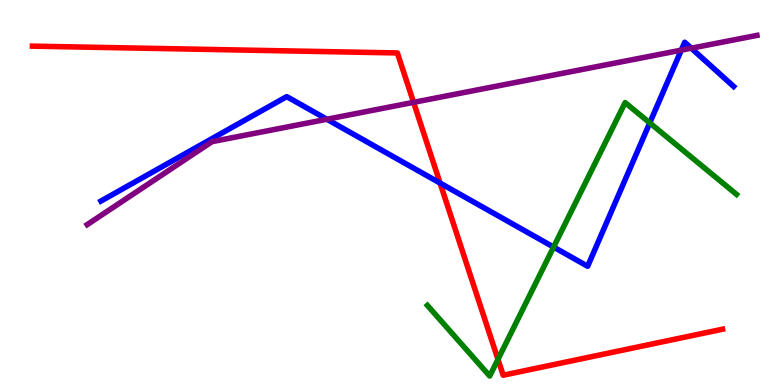[{'lines': ['blue', 'red'], 'intersections': [{'x': 5.68, 'y': 5.24}]}, {'lines': ['green', 'red'], 'intersections': [{'x': 6.43, 'y': 0.666}]}, {'lines': ['purple', 'red'], 'intersections': [{'x': 5.34, 'y': 7.34}]}, {'lines': ['blue', 'green'], 'intersections': [{'x': 7.14, 'y': 3.58}, {'x': 8.38, 'y': 6.81}]}, {'lines': ['blue', 'purple'], 'intersections': [{'x': 4.22, 'y': 6.9}, {'x': 8.79, 'y': 8.7}, {'x': 8.92, 'y': 8.75}]}, {'lines': ['green', 'purple'], 'intersections': []}]